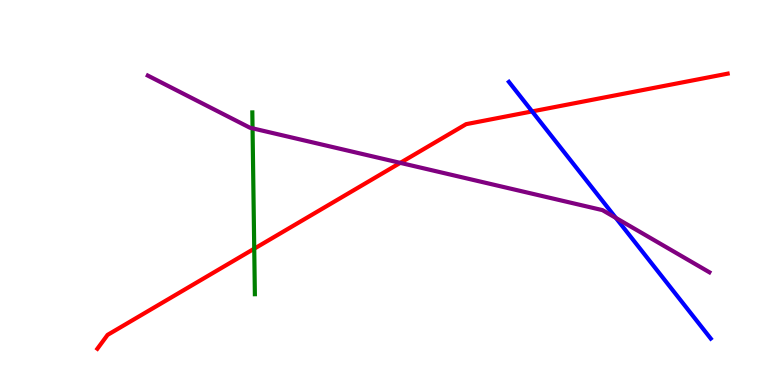[{'lines': ['blue', 'red'], 'intersections': [{'x': 6.87, 'y': 7.11}]}, {'lines': ['green', 'red'], 'intersections': [{'x': 3.28, 'y': 3.54}]}, {'lines': ['purple', 'red'], 'intersections': [{'x': 5.16, 'y': 5.77}]}, {'lines': ['blue', 'green'], 'intersections': []}, {'lines': ['blue', 'purple'], 'intersections': [{'x': 7.95, 'y': 4.34}]}, {'lines': ['green', 'purple'], 'intersections': [{'x': 3.26, 'y': 6.67}]}]